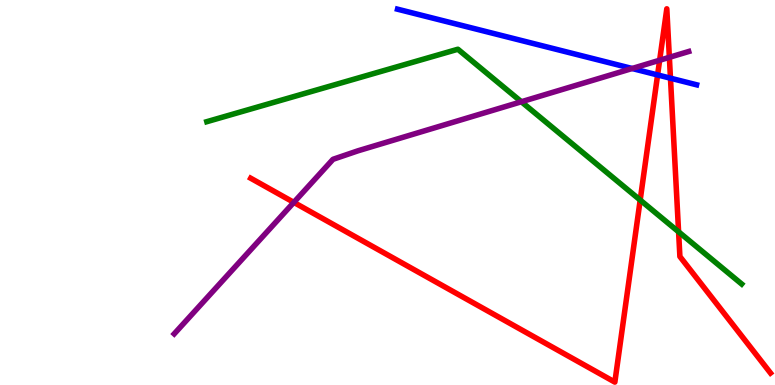[{'lines': ['blue', 'red'], 'intersections': [{'x': 8.49, 'y': 8.05}, {'x': 8.65, 'y': 7.97}]}, {'lines': ['green', 'red'], 'intersections': [{'x': 8.26, 'y': 4.8}, {'x': 8.76, 'y': 3.98}]}, {'lines': ['purple', 'red'], 'intersections': [{'x': 3.79, 'y': 4.74}, {'x': 8.51, 'y': 8.44}, {'x': 8.64, 'y': 8.51}]}, {'lines': ['blue', 'green'], 'intersections': []}, {'lines': ['blue', 'purple'], 'intersections': [{'x': 8.16, 'y': 8.22}]}, {'lines': ['green', 'purple'], 'intersections': [{'x': 6.73, 'y': 7.36}]}]